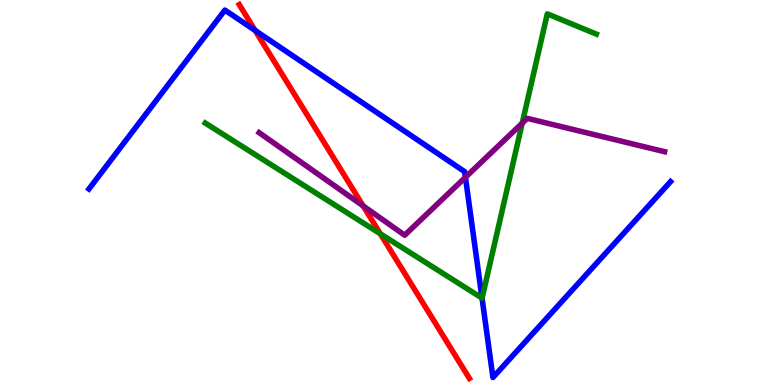[{'lines': ['blue', 'red'], 'intersections': [{'x': 3.29, 'y': 9.21}]}, {'lines': ['green', 'red'], 'intersections': [{'x': 4.91, 'y': 3.93}]}, {'lines': ['purple', 'red'], 'intersections': [{'x': 4.69, 'y': 4.65}]}, {'lines': ['blue', 'green'], 'intersections': [{'x': 6.22, 'y': 2.26}]}, {'lines': ['blue', 'purple'], 'intersections': [{'x': 6.01, 'y': 5.4}]}, {'lines': ['green', 'purple'], 'intersections': [{'x': 6.74, 'y': 6.8}]}]